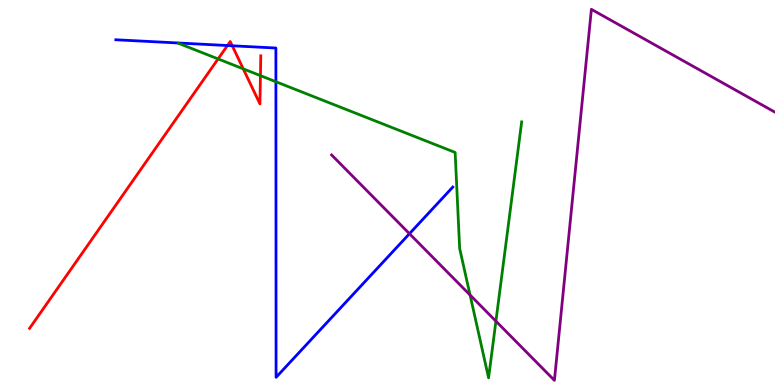[{'lines': ['blue', 'red'], 'intersections': [{'x': 2.93, 'y': 8.82}, {'x': 3.0, 'y': 8.81}]}, {'lines': ['green', 'red'], 'intersections': [{'x': 2.81, 'y': 8.47}, {'x': 3.14, 'y': 8.21}, {'x': 3.36, 'y': 8.04}]}, {'lines': ['purple', 'red'], 'intersections': []}, {'lines': ['blue', 'green'], 'intersections': [{'x': 3.56, 'y': 7.88}]}, {'lines': ['blue', 'purple'], 'intersections': [{'x': 5.28, 'y': 3.93}]}, {'lines': ['green', 'purple'], 'intersections': [{'x': 6.07, 'y': 2.34}, {'x': 6.4, 'y': 1.66}]}]